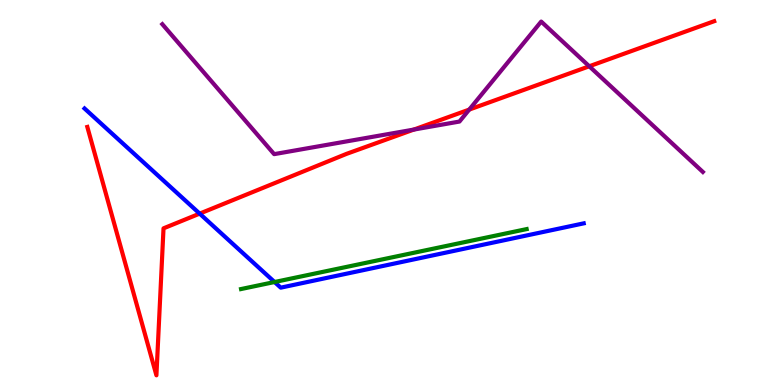[{'lines': ['blue', 'red'], 'intersections': [{'x': 2.58, 'y': 4.45}]}, {'lines': ['green', 'red'], 'intersections': []}, {'lines': ['purple', 'red'], 'intersections': [{'x': 5.34, 'y': 6.63}, {'x': 6.05, 'y': 7.15}, {'x': 7.6, 'y': 8.28}]}, {'lines': ['blue', 'green'], 'intersections': [{'x': 3.54, 'y': 2.67}]}, {'lines': ['blue', 'purple'], 'intersections': []}, {'lines': ['green', 'purple'], 'intersections': []}]